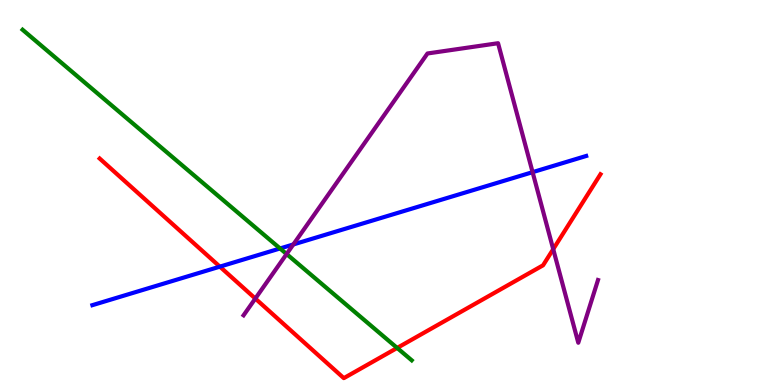[{'lines': ['blue', 'red'], 'intersections': [{'x': 2.84, 'y': 3.07}]}, {'lines': ['green', 'red'], 'intersections': [{'x': 5.12, 'y': 0.963}]}, {'lines': ['purple', 'red'], 'intersections': [{'x': 3.29, 'y': 2.25}, {'x': 7.14, 'y': 3.53}]}, {'lines': ['blue', 'green'], 'intersections': [{'x': 3.61, 'y': 3.55}]}, {'lines': ['blue', 'purple'], 'intersections': [{'x': 3.78, 'y': 3.65}, {'x': 6.87, 'y': 5.53}]}, {'lines': ['green', 'purple'], 'intersections': [{'x': 3.7, 'y': 3.4}]}]